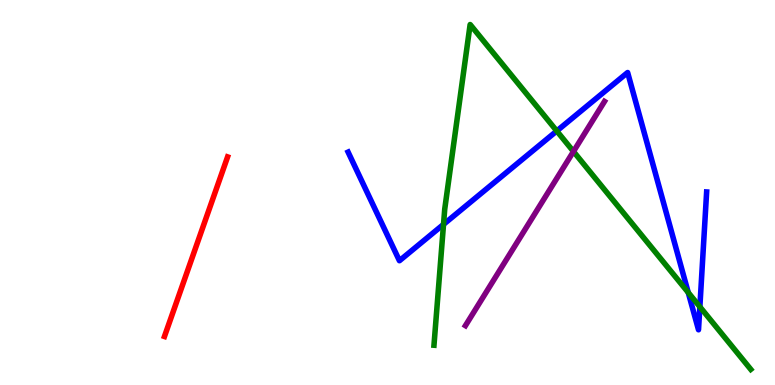[{'lines': ['blue', 'red'], 'intersections': []}, {'lines': ['green', 'red'], 'intersections': []}, {'lines': ['purple', 'red'], 'intersections': []}, {'lines': ['blue', 'green'], 'intersections': [{'x': 5.72, 'y': 4.17}, {'x': 7.18, 'y': 6.6}, {'x': 8.88, 'y': 2.4}, {'x': 9.03, 'y': 2.03}]}, {'lines': ['blue', 'purple'], 'intersections': []}, {'lines': ['green', 'purple'], 'intersections': [{'x': 7.4, 'y': 6.07}]}]